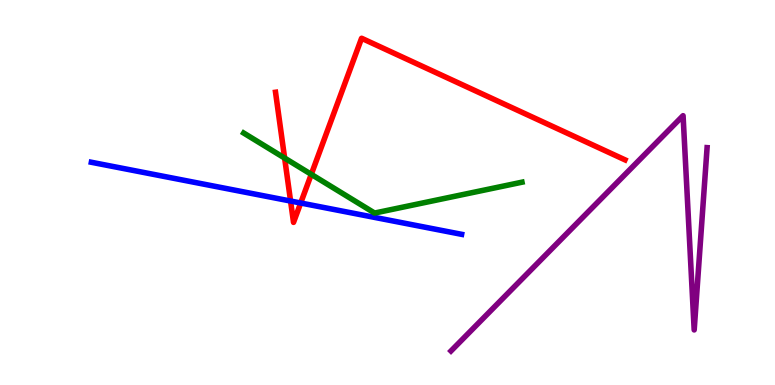[{'lines': ['blue', 'red'], 'intersections': [{'x': 3.75, 'y': 4.78}, {'x': 3.88, 'y': 4.73}]}, {'lines': ['green', 'red'], 'intersections': [{'x': 3.67, 'y': 5.89}, {'x': 4.02, 'y': 5.47}]}, {'lines': ['purple', 'red'], 'intersections': []}, {'lines': ['blue', 'green'], 'intersections': []}, {'lines': ['blue', 'purple'], 'intersections': []}, {'lines': ['green', 'purple'], 'intersections': []}]